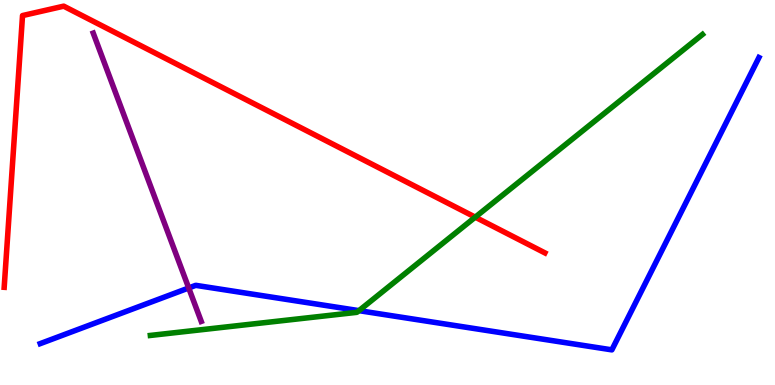[{'lines': ['blue', 'red'], 'intersections': []}, {'lines': ['green', 'red'], 'intersections': [{'x': 6.13, 'y': 4.36}]}, {'lines': ['purple', 'red'], 'intersections': []}, {'lines': ['blue', 'green'], 'intersections': [{'x': 4.63, 'y': 1.93}]}, {'lines': ['blue', 'purple'], 'intersections': [{'x': 2.44, 'y': 2.52}]}, {'lines': ['green', 'purple'], 'intersections': []}]